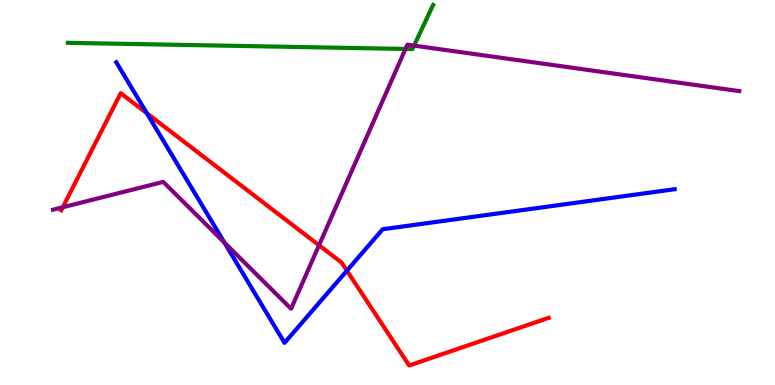[{'lines': ['blue', 'red'], 'intersections': [{'x': 1.89, 'y': 7.06}, {'x': 4.48, 'y': 2.97}]}, {'lines': ['green', 'red'], 'intersections': []}, {'lines': ['purple', 'red'], 'intersections': [{'x': 0.81, 'y': 4.62}, {'x': 4.12, 'y': 3.63}]}, {'lines': ['blue', 'green'], 'intersections': []}, {'lines': ['blue', 'purple'], 'intersections': [{'x': 2.9, 'y': 3.7}]}, {'lines': ['green', 'purple'], 'intersections': [{'x': 5.23, 'y': 8.73}, {'x': 5.34, 'y': 8.82}]}]